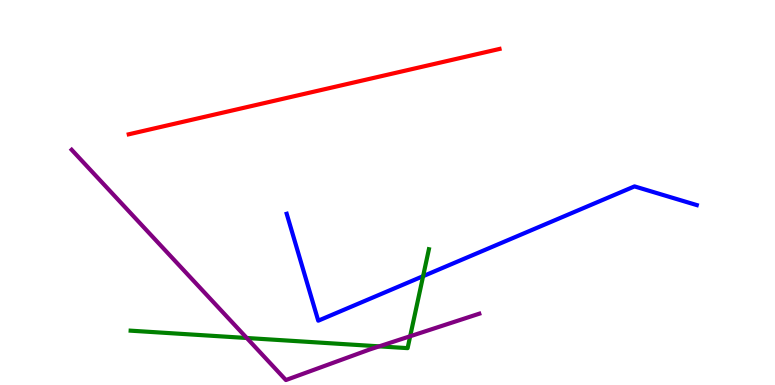[{'lines': ['blue', 'red'], 'intersections': []}, {'lines': ['green', 'red'], 'intersections': []}, {'lines': ['purple', 'red'], 'intersections': []}, {'lines': ['blue', 'green'], 'intersections': [{'x': 5.46, 'y': 2.83}]}, {'lines': ['blue', 'purple'], 'intersections': []}, {'lines': ['green', 'purple'], 'intersections': [{'x': 3.18, 'y': 1.22}, {'x': 4.89, 'y': 1.0}, {'x': 5.29, 'y': 1.27}]}]